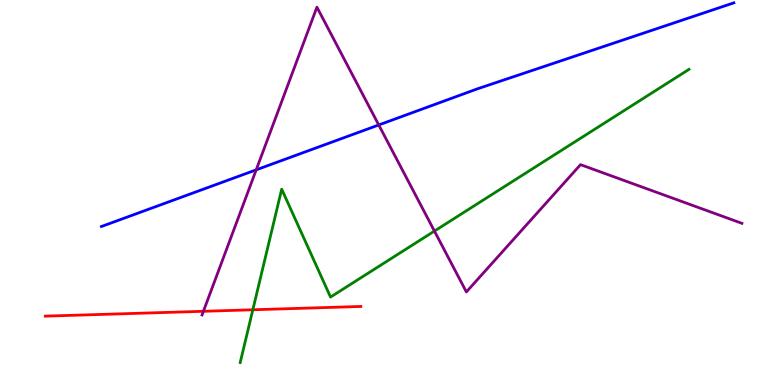[{'lines': ['blue', 'red'], 'intersections': []}, {'lines': ['green', 'red'], 'intersections': [{'x': 3.26, 'y': 1.95}]}, {'lines': ['purple', 'red'], 'intersections': [{'x': 2.62, 'y': 1.91}]}, {'lines': ['blue', 'green'], 'intersections': []}, {'lines': ['blue', 'purple'], 'intersections': [{'x': 3.31, 'y': 5.59}, {'x': 4.89, 'y': 6.75}]}, {'lines': ['green', 'purple'], 'intersections': [{'x': 5.61, 'y': 4.0}]}]